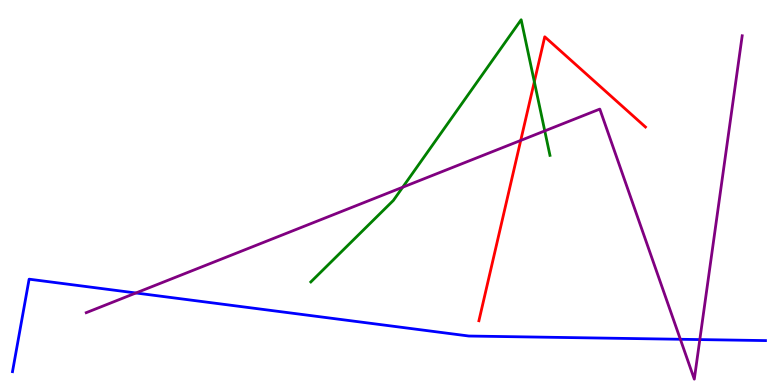[{'lines': ['blue', 'red'], 'intersections': []}, {'lines': ['green', 'red'], 'intersections': [{'x': 6.89, 'y': 7.88}]}, {'lines': ['purple', 'red'], 'intersections': [{'x': 6.72, 'y': 6.35}]}, {'lines': ['blue', 'green'], 'intersections': []}, {'lines': ['blue', 'purple'], 'intersections': [{'x': 1.75, 'y': 2.39}, {'x': 8.78, 'y': 1.19}, {'x': 9.03, 'y': 1.18}]}, {'lines': ['green', 'purple'], 'intersections': [{'x': 5.2, 'y': 5.14}, {'x': 7.03, 'y': 6.6}]}]